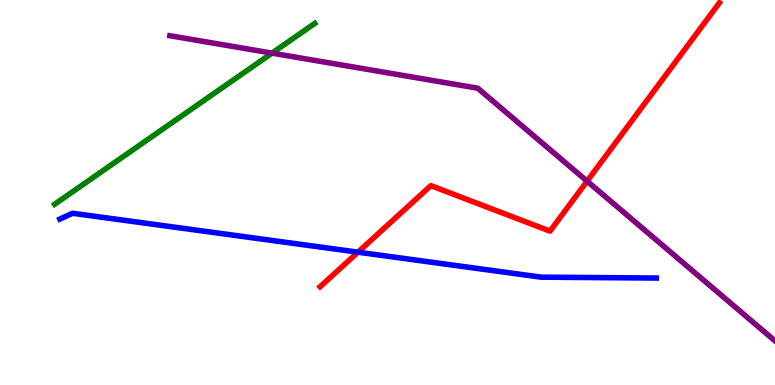[{'lines': ['blue', 'red'], 'intersections': [{'x': 4.62, 'y': 3.45}]}, {'lines': ['green', 'red'], 'intersections': []}, {'lines': ['purple', 'red'], 'intersections': [{'x': 7.58, 'y': 5.29}]}, {'lines': ['blue', 'green'], 'intersections': []}, {'lines': ['blue', 'purple'], 'intersections': []}, {'lines': ['green', 'purple'], 'intersections': [{'x': 3.51, 'y': 8.62}]}]